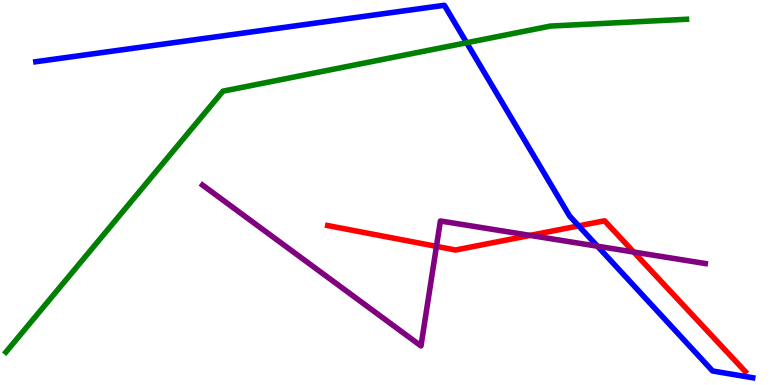[{'lines': ['blue', 'red'], 'intersections': [{'x': 7.47, 'y': 4.13}]}, {'lines': ['green', 'red'], 'intersections': []}, {'lines': ['purple', 'red'], 'intersections': [{'x': 5.63, 'y': 3.6}, {'x': 6.84, 'y': 3.89}, {'x': 8.18, 'y': 3.45}]}, {'lines': ['blue', 'green'], 'intersections': [{'x': 6.02, 'y': 8.89}]}, {'lines': ['blue', 'purple'], 'intersections': [{'x': 7.71, 'y': 3.61}]}, {'lines': ['green', 'purple'], 'intersections': []}]